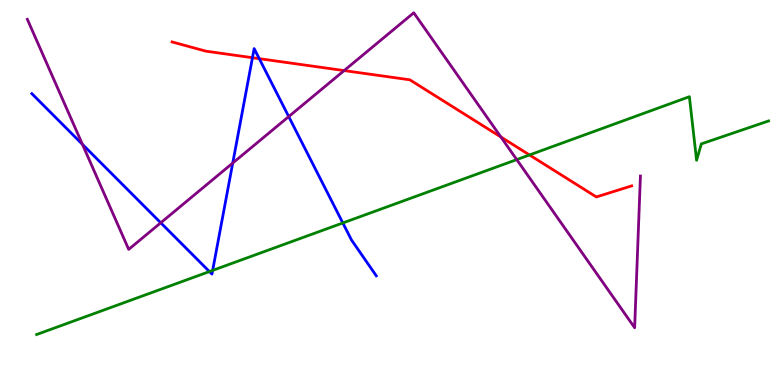[{'lines': ['blue', 'red'], 'intersections': [{'x': 3.26, 'y': 8.5}, {'x': 3.35, 'y': 8.48}]}, {'lines': ['green', 'red'], 'intersections': [{'x': 6.83, 'y': 5.98}]}, {'lines': ['purple', 'red'], 'intersections': [{'x': 4.44, 'y': 8.17}, {'x': 6.46, 'y': 6.44}]}, {'lines': ['blue', 'green'], 'intersections': [{'x': 2.7, 'y': 2.95}, {'x': 2.74, 'y': 2.98}, {'x': 4.42, 'y': 4.21}]}, {'lines': ['blue', 'purple'], 'intersections': [{'x': 1.06, 'y': 6.25}, {'x': 2.07, 'y': 4.21}, {'x': 3.0, 'y': 5.77}, {'x': 3.73, 'y': 6.97}]}, {'lines': ['green', 'purple'], 'intersections': [{'x': 6.67, 'y': 5.85}]}]